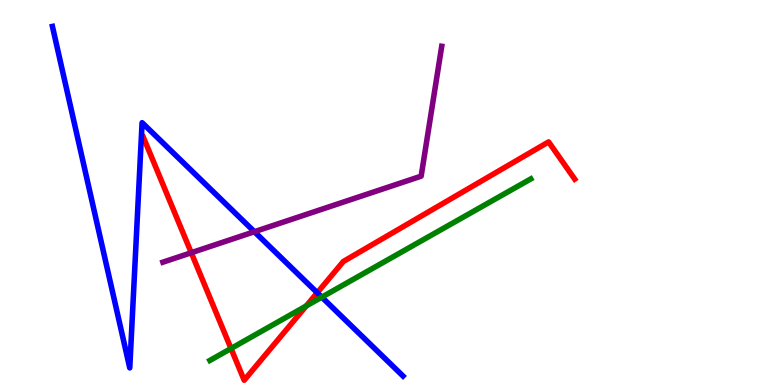[{'lines': ['blue', 'red'], 'intersections': [{'x': 4.09, 'y': 2.4}]}, {'lines': ['green', 'red'], 'intersections': [{'x': 2.98, 'y': 0.948}, {'x': 3.95, 'y': 2.05}]}, {'lines': ['purple', 'red'], 'intersections': [{'x': 2.47, 'y': 3.44}]}, {'lines': ['blue', 'green'], 'intersections': [{'x': 4.15, 'y': 2.28}]}, {'lines': ['blue', 'purple'], 'intersections': [{'x': 3.28, 'y': 3.98}]}, {'lines': ['green', 'purple'], 'intersections': []}]